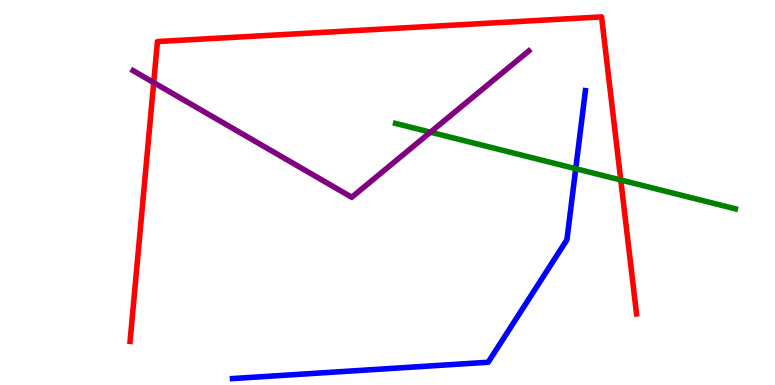[{'lines': ['blue', 'red'], 'intersections': []}, {'lines': ['green', 'red'], 'intersections': [{'x': 8.01, 'y': 5.32}]}, {'lines': ['purple', 'red'], 'intersections': [{'x': 1.98, 'y': 7.86}]}, {'lines': ['blue', 'green'], 'intersections': [{'x': 7.43, 'y': 5.62}]}, {'lines': ['blue', 'purple'], 'intersections': []}, {'lines': ['green', 'purple'], 'intersections': [{'x': 5.55, 'y': 6.57}]}]